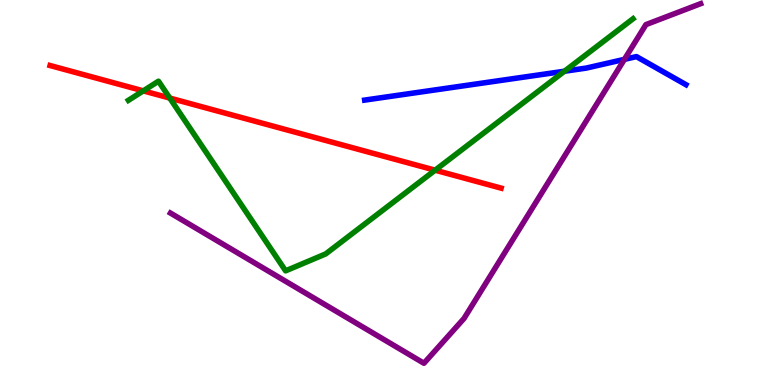[{'lines': ['blue', 'red'], 'intersections': []}, {'lines': ['green', 'red'], 'intersections': [{'x': 1.85, 'y': 7.64}, {'x': 2.19, 'y': 7.45}, {'x': 5.61, 'y': 5.58}]}, {'lines': ['purple', 'red'], 'intersections': []}, {'lines': ['blue', 'green'], 'intersections': [{'x': 7.28, 'y': 8.15}]}, {'lines': ['blue', 'purple'], 'intersections': [{'x': 8.06, 'y': 8.46}]}, {'lines': ['green', 'purple'], 'intersections': []}]